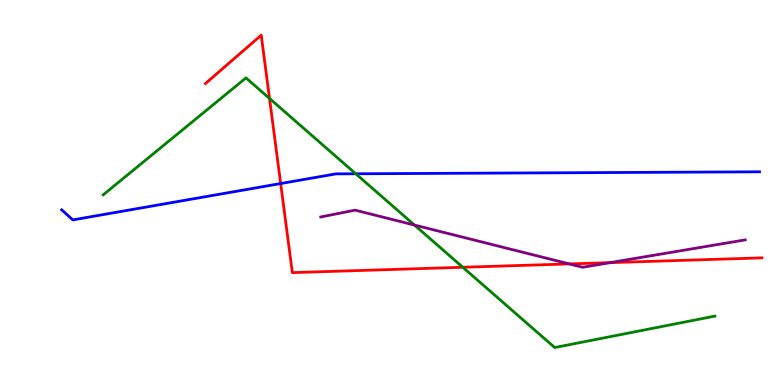[{'lines': ['blue', 'red'], 'intersections': [{'x': 3.62, 'y': 5.23}]}, {'lines': ['green', 'red'], 'intersections': [{'x': 3.48, 'y': 7.44}, {'x': 5.97, 'y': 3.06}]}, {'lines': ['purple', 'red'], 'intersections': [{'x': 7.35, 'y': 3.14}, {'x': 7.87, 'y': 3.18}]}, {'lines': ['blue', 'green'], 'intersections': [{'x': 4.59, 'y': 5.49}]}, {'lines': ['blue', 'purple'], 'intersections': []}, {'lines': ['green', 'purple'], 'intersections': [{'x': 5.35, 'y': 4.15}]}]